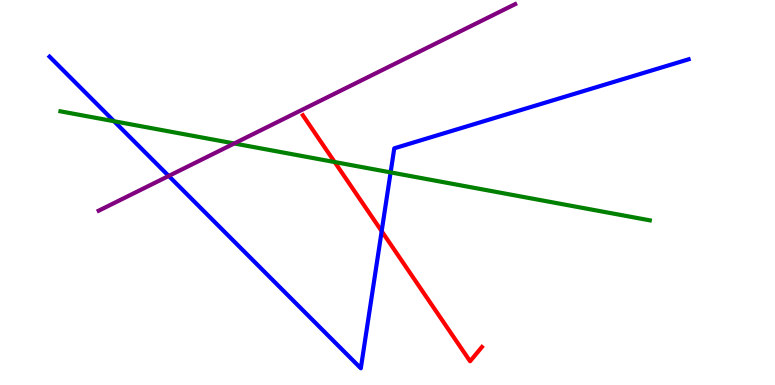[{'lines': ['blue', 'red'], 'intersections': [{'x': 4.92, 'y': 4.0}]}, {'lines': ['green', 'red'], 'intersections': [{'x': 4.32, 'y': 5.79}]}, {'lines': ['purple', 'red'], 'intersections': []}, {'lines': ['blue', 'green'], 'intersections': [{'x': 1.47, 'y': 6.85}, {'x': 5.04, 'y': 5.52}]}, {'lines': ['blue', 'purple'], 'intersections': [{'x': 2.18, 'y': 5.43}]}, {'lines': ['green', 'purple'], 'intersections': [{'x': 3.02, 'y': 6.27}]}]